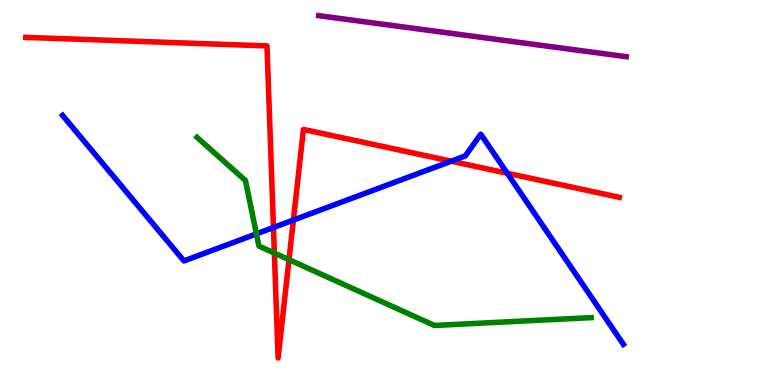[{'lines': ['blue', 'red'], 'intersections': [{'x': 3.53, 'y': 4.09}, {'x': 3.79, 'y': 4.28}, {'x': 5.82, 'y': 5.81}, {'x': 6.55, 'y': 5.5}]}, {'lines': ['green', 'red'], 'intersections': [{'x': 3.54, 'y': 3.43}, {'x': 3.73, 'y': 3.26}]}, {'lines': ['purple', 'red'], 'intersections': []}, {'lines': ['blue', 'green'], 'intersections': [{'x': 3.31, 'y': 3.93}]}, {'lines': ['blue', 'purple'], 'intersections': []}, {'lines': ['green', 'purple'], 'intersections': []}]